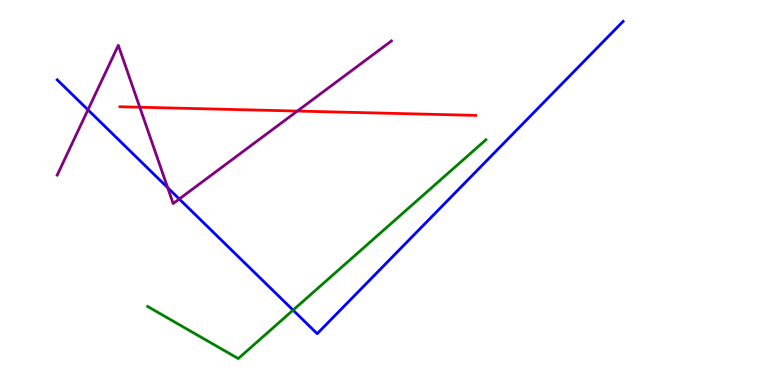[{'lines': ['blue', 'red'], 'intersections': []}, {'lines': ['green', 'red'], 'intersections': []}, {'lines': ['purple', 'red'], 'intersections': [{'x': 1.8, 'y': 7.21}, {'x': 3.84, 'y': 7.12}]}, {'lines': ['blue', 'green'], 'intersections': [{'x': 3.78, 'y': 1.94}]}, {'lines': ['blue', 'purple'], 'intersections': [{'x': 1.13, 'y': 7.15}, {'x': 2.16, 'y': 5.13}, {'x': 2.31, 'y': 4.83}]}, {'lines': ['green', 'purple'], 'intersections': []}]